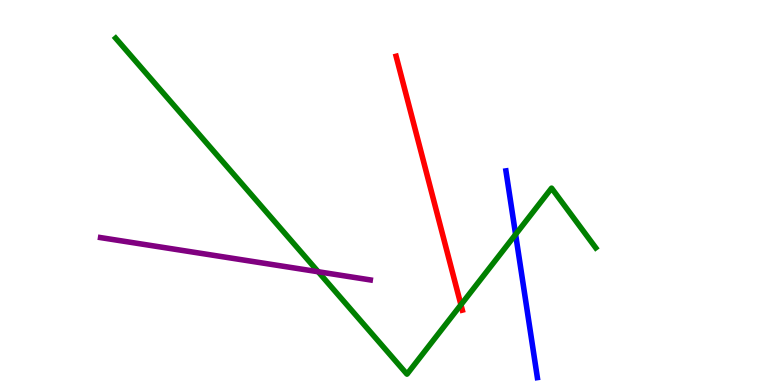[{'lines': ['blue', 'red'], 'intersections': []}, {'lines': ['green', 'red'], 'intersections': [{'x': 5.95, 'y': 2.08}]}, {'lines': ['purple', 'red'], 'intersections': []}, {'lines': ['blue', 'green'], 'intersections': [{'x': 6.65, 'y': 3.91}]}, {'lines': ['blue', 'purple'], 'intersections': []}, {'lines': ['green', 'purple'], 'intersections': [{'x': 4.11, 'y': 2.94}]}]